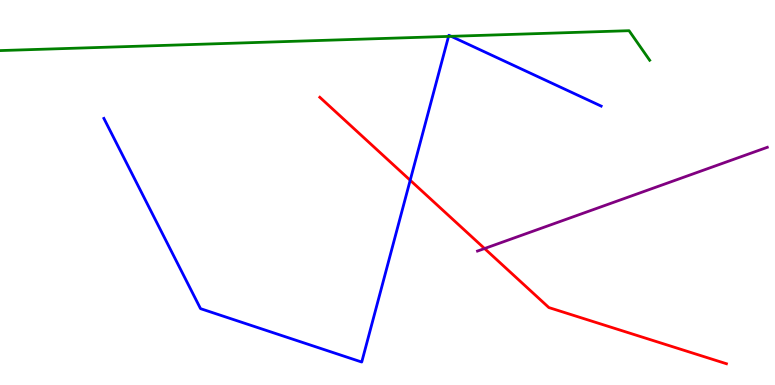[{'lines': ['blue', 'red'], 'intersections': [{'x': 5.29, 'y': 5.32}]}, {'lines': ['green', 'red'], 'intersections': []}, {'lines': ['purple', 'red'], 'intersections': [{'x': 6.25, 'y': 3.54}]}, {'lines': ['blue', 'green'], 'intersections': [{'x': 5.79, 'y': 9.05}, {'x': 5.82, 'y': 9.06}]}, {'lines': ['blue', 'purple'], 'intersections': []}, {'lines': ['green', 'purple'], 'intersections': []}]